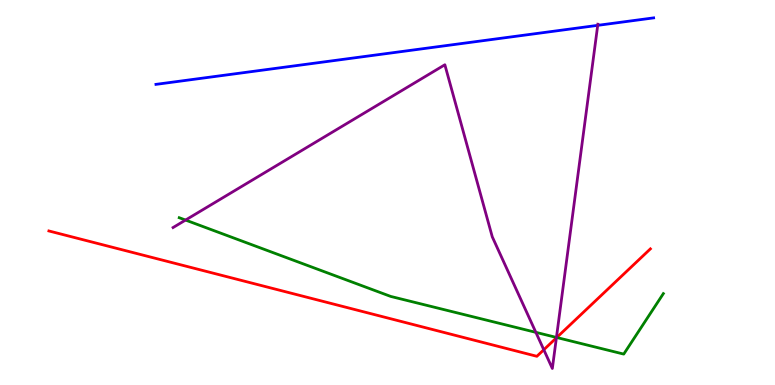[{'lines': ['blue', 'red'], 'intersections': []}, {'lines': ['green', 'red'], 'intersections': [{'x': 7.18, 'y': 1.23}]}, {'lines': ['purple', 'red'], 'intersections': [{'x': 7.02, 'y': 0.916}, {'x': 7.18, 'y': 1.23}]}, {'lines': ['blue', 'green'], 'intersections': []}, {'lines': ['blue', 'purple'], 'intersections': [{'x': 7.71, 'y': 9.34}]}, {'lines': ['green', 'purple'], 'intersections': [{'x': 2.39, 'y': 4.28}, {'x': 6.91, 'y': 1.37}, {'x': 7.18, 'y': 1.24}]}]